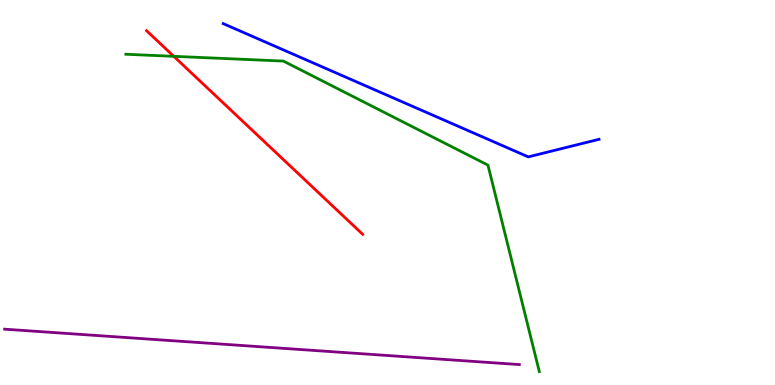[{'lines': ['blue', 'red'], 'intersections': []}, {'lines': ['green', 'red'], 'intersections': [{'x': 2.24, 'y': 8.54}]}, {'lines': ['purple', 'red'], 'intersections': []}, {'lines': ['blue', 'green'], 'intersections': []}, {'lines': ['blue', 'purple'], 'intersections': []}, {'lines': ['green', 'purple'], 'intersections': []}]